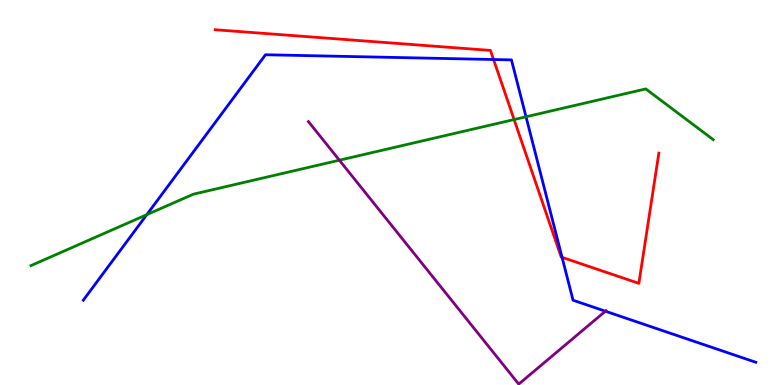[{'lines': ['blue', 'red'], 'intersections': [{'x': 6.37, 'y': 8.45}, {'x': 7.25, 'y': 3.32}]}, {'lines': ['green', 'red'], 'intersections': [{'x': 6.63, 'y': 6.89}]}, {'lines': ['purple', 'red'], 'intersections': []}, {'lines': ['blue', 'green'], 'intersections': [{'x': 1.89, 'y': 4.42}, {'x': 6.79, 'y': 6.97}]}, {'lines': ['blue', 'purple'], 'intersections': [{'x': 7.81, 'y': 1.92}]}, {'lines': ['green', 'purple'], 'intersections': [{'x': 4.38, 'y': 5.84}]}]